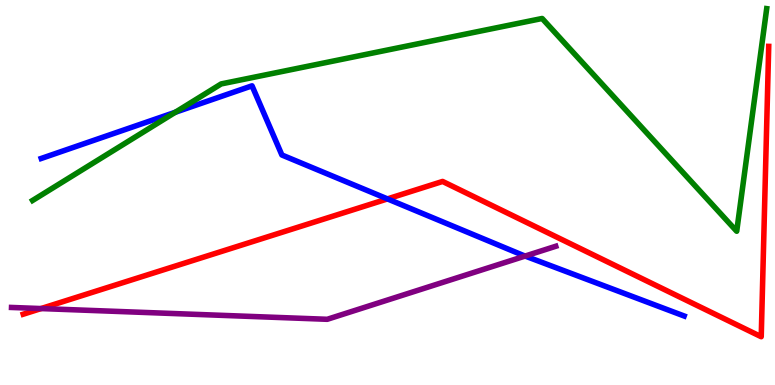[{'lines': ['blue', 'red'], 'intersections': [{'x': 5.0, 'y': 4.83}]}, {'lines': ['green', 'red'], 'intersections': []}, {'lines': ['purple', 'red'], 'intersections': [{'x': 0.53, 'y': 1.99}]}, {'lines': ['blue', 'green'], 'intersections': [{'x': 2.26, 'y': 7.08}]}, {'lines': ['blue', 'purple'], 'intersections': [{'x': 6.78, 'y': 3.35}]}, {'lines': ['green', 'purple'], 'intersections': []}]